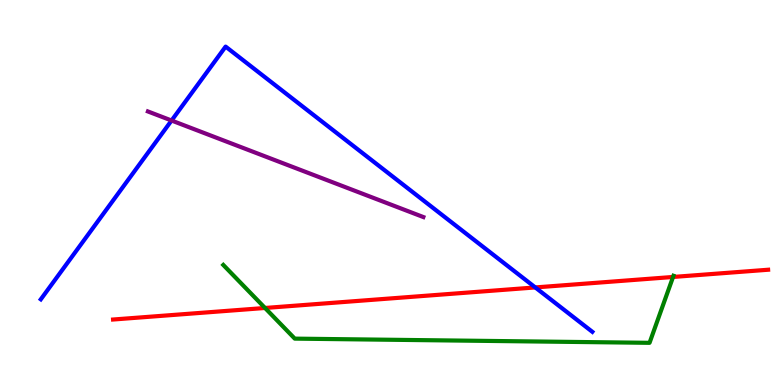[{'lines': ['blue', 'red'], 'intersections': [{'x': 6.91, 'y': 2.53}]}, {'lines': ['green', 'red'], 'intersections': [{'x': 3.42, 'y': 2.0}, {'x': 8.68, 'y': 2.81}]}, {'lines': ['purple', 'red'], 'intersections': []}, {'lines': ['blue', 'green'], 'intersections': []}, {'lines': ['blue', 'purple'], 'intersections': [{'x': 2.21, 'y': 6.87}]}, {'lines': ['green', 'purple'], 'intersections': []}]